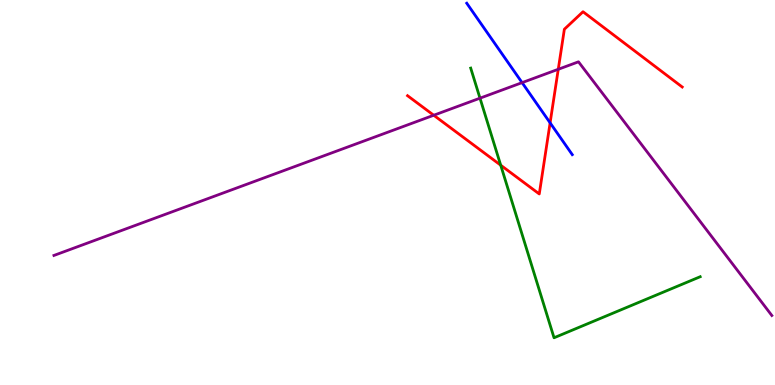[{'lines': ['blue', 'red'], 'intersections': [{'x': 7.1, 'y': 6.81}]}, {'lines': ['green', 'red'], 'intersections': [{'x': 6.46, 'y': 5.71}]}, {'lines': ['purple', 'red'], 'intersections': [{'x': 5.6, 'y': 7.01}, {'x': 7.2, 'y': 8.2}]}, {'lines': ['blue', 'green'], 'intersections': []}, {'lines': ['blue', 'purple'], 'intersections': [{'x': 6.74, 'y': 7.85}]}, {'lines': ['green', 'purple'], 'intersections': [{'x': 6.19, 'y': 7.45}]}]